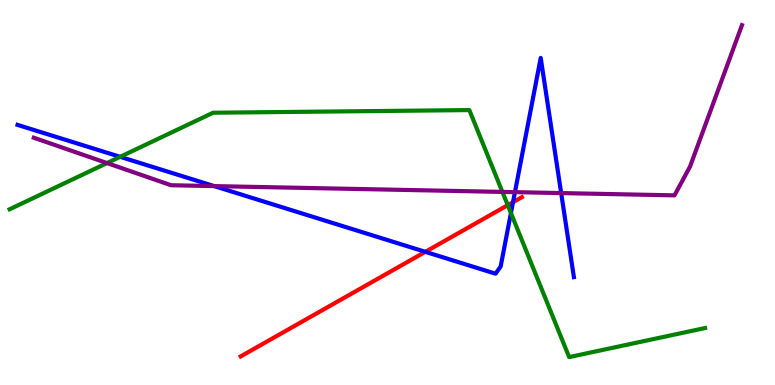[{'lines': ['blue', 'red'], 'intersections': [{'x': 5.49, 'y': 3.46}, {'x': 6.62, 'y': 4.75}]}, {'lines': ['green', 'red'], 'intersections': [{'x': 6.55, 'y': 4.67}]}, {'lines': ['purple', 'red'], 'intersections': []}, {'lines': ['blue', 'green'], 'intersections': [{'x': 1.55, 'y': 5.93}, {'x': 6.59, 'y': 4.47}]}, {'lines': ['blue', 'purple'], 'intersections': [{'x': 2.76, 'y': 5.17}, {'x': 6.64, 'y': 5.01}, {'x': 7.24, 'y': 4.98}]}, {'lines': ['green', 'purple'], 'intersections': [{'x': 1.38, 'y': 5.76}, {'x': 6.48, 'y': 5.02}]}]